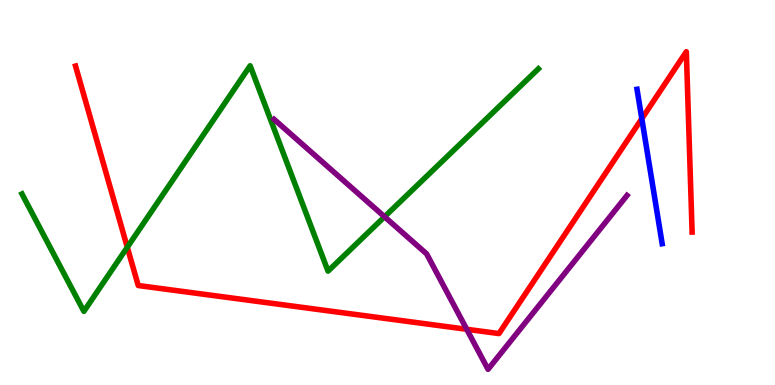[{'lines': ['blue', 'red'], 'intersections': [{'x': 8.28, 'y': 6.92}]}, {'lines': ['green', 'red'], 'intersections': [{'x': 1.64, 'y': 3.58}]}, {'lines': ['purple', 'red'], 'intersections': [{'x': 6.02, 'y': 1.45}]}, {'lines': ['blue', 'green'], 'intersections': []}, {'lines': ['blue', 'purple'], 'intersections': []}, {'lines': ['green', 'purple'], 'intersections': [{'x': 4.96, 'y': 4.37}]}]